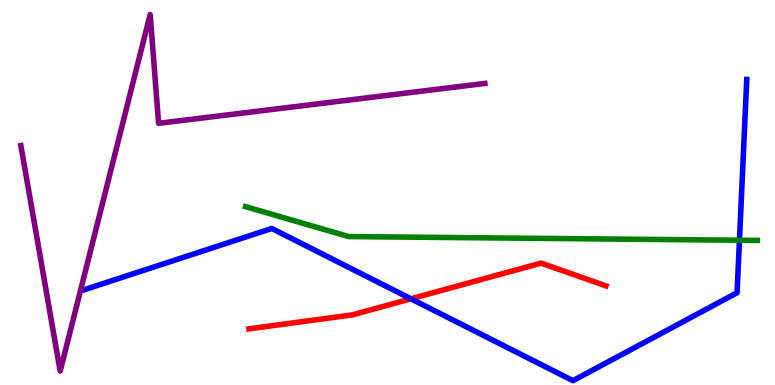[{'lines': ['blue', 'red'], 'intersections': [{'x': 5.3, 'y': 2.24}]}, {'lines': ['green', 'red'], 'intersections': []}, {'lines': ['purple', 'red'], 'intersections': []}, {'lines': ['blue', 'green'], 'intersections': [{'x': 9.54, 'y': 3.76}]}, {'lines': ['blue', 'purple'], 'intersections': []}, {'lines': ['green', 'purple'], 'intersections': []}]